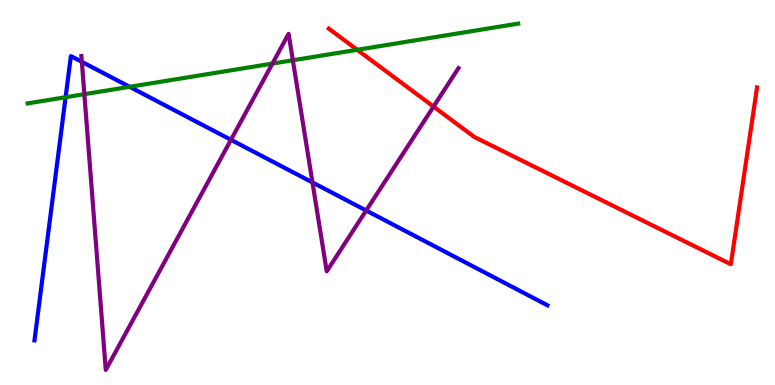[{'lines': ['blue', 'red'], 'intersections': []}, {'lines': ['green', 'red'], 'intersections': [{'x': 4.61, 'y': 8.71}]}, {'lines': ['purple', 'red'], 'intersections': [{'x': 5.59, 'y': 7.23}]}, {'lines': ['blue', 'green'], 'intersections': [{'x': 0.847, 'y': 7.47}, {'x': 1.67, 'y': 7.74}]}, {'lines': ['blue', 'purple'], 'intersections': [{'x': 1.06, 'y': 8.39}, {'x': 2.98, 'y': 6.37}, {'x': 4.03, 'y': 5.26}, {'x': 4.72, 'y': 4.53}]}, {'lines': ['green', 'purple'], 'intersections': [{'x': 1.09, 'y': 7.55}, {'x': 3.52, 'y': 8.35}, {'x': 3.78, 'y': 8.43}]}]